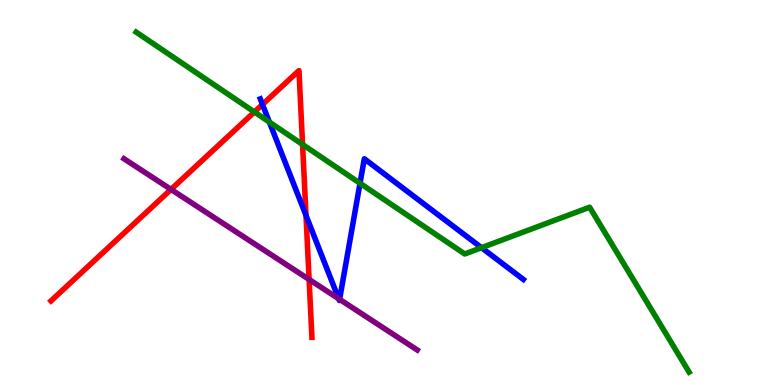[{'lines': ['blue', 'red'], 'intersections': [{'x': 3.39, 'y': 7.29}, {'x': 3.95, 'y': 4.4}]}, {'lines': ['green', 'red'], 'intersections': [{'x': 3.28, 'y': 7.09}, {'x': 3.9, 'y': 6.25}]}, {'lines': ['purple', 'red'], 'intersections': [{'x': 2.21, 'y': 5.08}, {'x': 3.99, 'y': 2.74}]}, {'lines': ['blue', 'green'], 'intersections': [{'x': 3.48, 'y': 6.83}, {'x': 4.65, 'y': 5.24}, {'x': 6.21, 'y': 3.57}]}, {'lines': ['blue', 'purple'], 'intersections': [{'x': 4.37, 'y': 2.24}, {'x': 4.38, 'y': 2.22}]}, {'lines': ['green', 'purple'], 'intersections': []}]